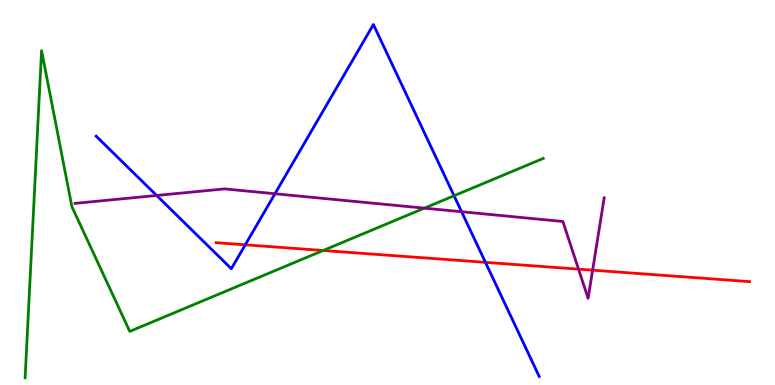[{'lines': ['blue', 'red'], 'intersections': [{'x': 3.16, 'y': 3.64}, {'x': 6.26, 'y': 3.19}]}, {'lines': ['green', 'red'], 'intersections': [{'x': 4.17, 'y': 3.49}]}, {'lines': ['purple', 'red'], 'intersections': [{'x': 7.46, 'y': 3.01}, {'x': 7.65, 'y': 2.98}]}, {'lines': ['blue', 'green'], 'intersections': [{'x': 5.86, 'y': 4.92}]}, {'lines': ['blue', 'purple'], 'intersections': [{'x': 2.02, 'y': 4.92}, {'x': 3.55, 'y': 4.97}, {'x': 5.96, 'y': 4.5}]}, {'lines': ['green', 'purple'], 'intersections': [{'x': 5.48, 'y': 4.59}]}]